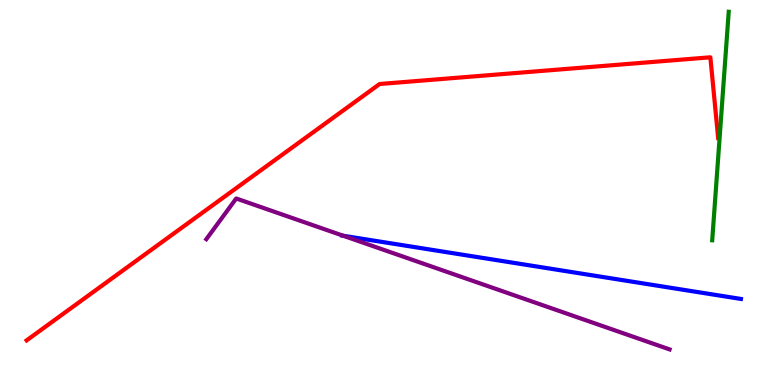[{'lines': ['blue', 'red'], 'intersections': []}, {'lines': ['green', 'red'], 'intersections': []}, {'lines': ['purple', 'red'], 'intersections': []}, {'lines': ['blue', 'green'], 'intersections': []}, {'lines': ['blue', 'purple'], 'intersections': [{'x': 4.43, 'y': 3.88}]}, {'lines': ['green', 'purple'], 'intersections': []}]